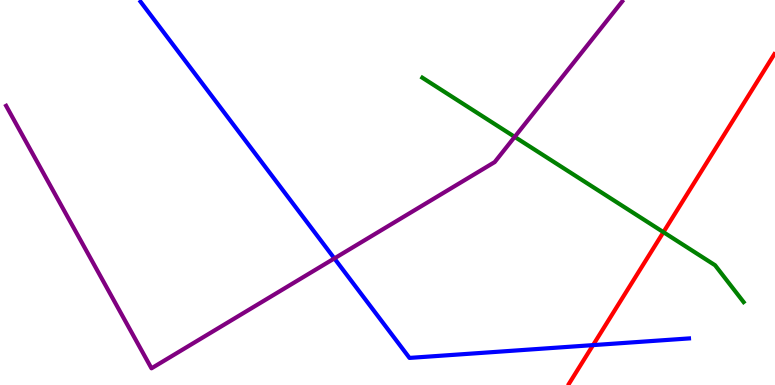[{'lines': ['blue', 'red'], 'intersections': [{'x': 7.65, 'y': 1.04}]}, {'lines': ['green', 'red'], 'intersections': [{'x': 8.56, 'y': 3.97}]}, {'lines': ['purple', 'red'], 'intersections': []}, {'lines': ['blue', 'green'], 'intersections': []}, {'lines': ['blue', 'purple'], 'intersections': [{'x': 4.31, 'y': 3.29}]}, {'lines': ['green', 'purple'], 'intersections': [{'x': 6.64, 'y': 6.44}]}]